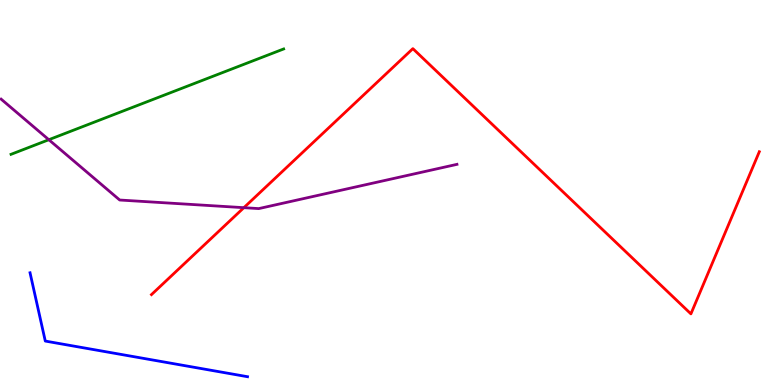[{'lines': ['blue', 'red'], 'intersections': []}, {'lines': ['green', 'red'], 'intersections': []}, {'lines': ['purple', 'red'], 'intersections': [{'x': 3.15, 'y': 4.61}]}, {'lines': ['blue', 'green'], 'intersections': []}, {'lines': ['blue', 'purple'], 'intersections': []}, {'lines': ['green', 'purple'], 'intersections': [{'x': 0.63, 'y': 6.37}]}]